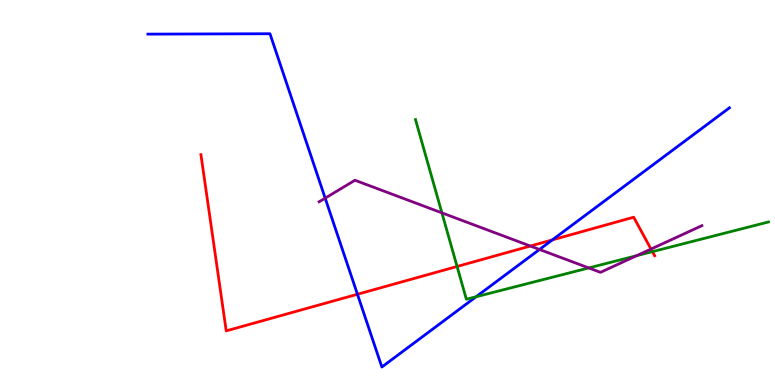[{'lines': ['blue', 'red'], 'intersections': [{'x': 4.61, 'y': 2.36}, {'x': 7.13, 'y': 3.77}]}, {'lines': ['green', 'red'], 'intersections': [{'x': 5.9, 'y': 3.08}, {'x': 8.42, 'y': 3.46}]}, {'lines': ['purple', 'red'], 'intersections': [{'x': 6.84, 'y': 3.61}, {'x': 8.4, 'y': 3.53}]}, {'lines': ['blue', 'green'], 'intersections': [{'x': 6.14, 'y': 2.29}]}, {'lines': ['blue', 'purple'], 'intersections': [{'x': 4.2, 'y': 4.85}, {'x': 6.96, 'y': 3.52}]}, {'lines': ['green', 'purple'], 'intersections': [{'x': 5.7, 'y': 4.47}, {'x': 7.6, 'y': 3.04}, {'x': 8.22, 'y': 3.36}]}]